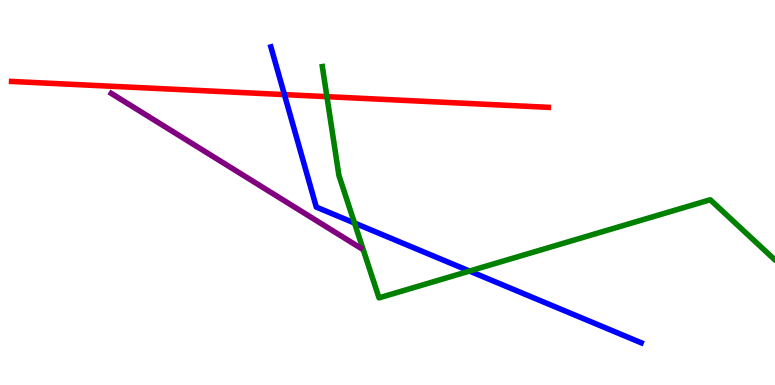[{'lines': ['blue', 'red'], 'intersections': [{'x': 3.67, 'y': 7.54}]}, {'lines': ['green', 'red'], 'intersections': [{'x': 4.22, 'y': 7.49}]}, {'lines': ['purple', 'red'], 'intersections': []}, {'lines': ['blue', 'green'], 'intersections': [{'x': 4.57, 'y': 4.21}, {'x': 6.06, 'y': 2.96}]}, {'lines': ['blue', 'purple'], 'intersections': []}, {'lines': ['green', 'purple'], 'intersections': []}]